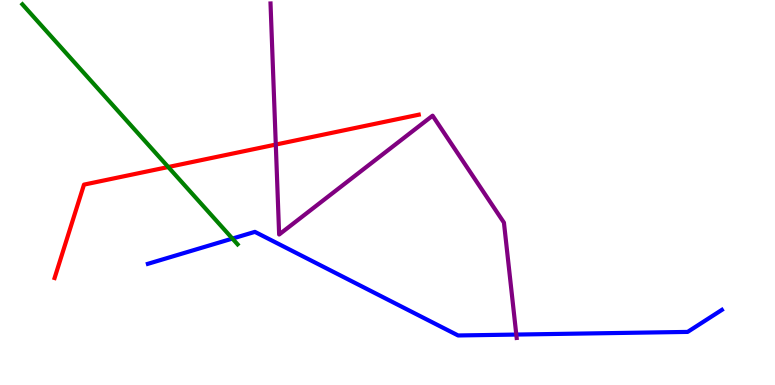[{'lines': ['blue', 'red'], 'intersections': []}, {'lines': ['green', 'red'], 'intersections': [{'x': 2.17, 'y': 5.66}]}, {'lines': ['purple', 'red'], 'intersections': [{'x': 3.56, 'y': 6.25}]}, {'lines': ['blue', 'green'], 'intersections': [{'x': 3.0, 'y': 3.8}]}, {'lines': ['blue', 'purple'], 'intersections': [{'x': 6.66, 'y': 1.31}]}, {'lines': ['green', 'purple'], 'intersections': []}]